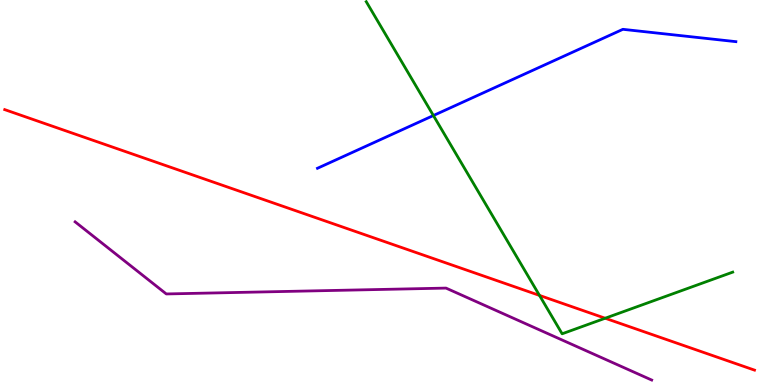[{'lines': ['blue', 'red'], 'intersections': []}, {'lines': ['green', 'red'], 'intersections': [{'x': 6.96, 'y': 2.33}, {'x': 7.81, 'y': 1.73}]}, {'lines': ['purple', 'red'], 'intersections': []}, {'lines': ['blue', 'green'], 'intersections': [{'x': 5.59, 'y': 7.0}]}, {'lines': ['blue', 'purple'], 'intersections': []}, {'lines': ['green', 'purple'], 'intersections': []}]